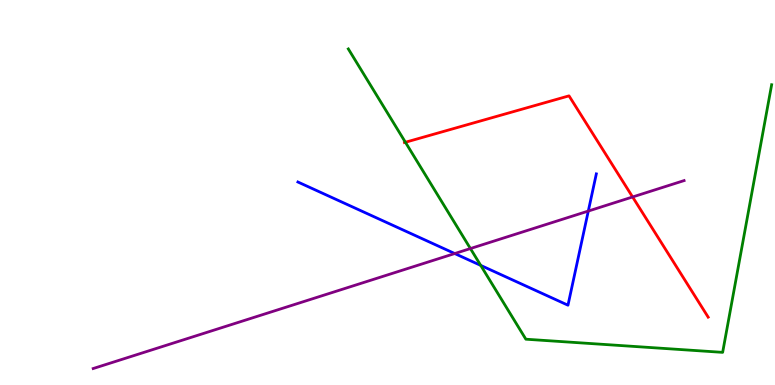[{'lines': ['blue', 'red'], 'intersections': []}, {'lines': ['green', 'red'], 'intersections': [{'x': 5.23, 'y': 6.3}]}, {'lines': ['purple', 'red'], 'intersections': [{'x': 8.16, 'y': 4.88}]}, {'lines': ['blue', 'green'], 'intersections': [{'x': 6.2, 'y': 3.11}]}, {'lines': ['blue', 'purple'], 'intersections': [{'x': 5.87, 'y': 3.41}, {'x': 7.59, 'y': 4.52}]}, {'lines': ['green', 'purple'], 'intersections': [{'x': 6.07, 'y': 3.54}]}]